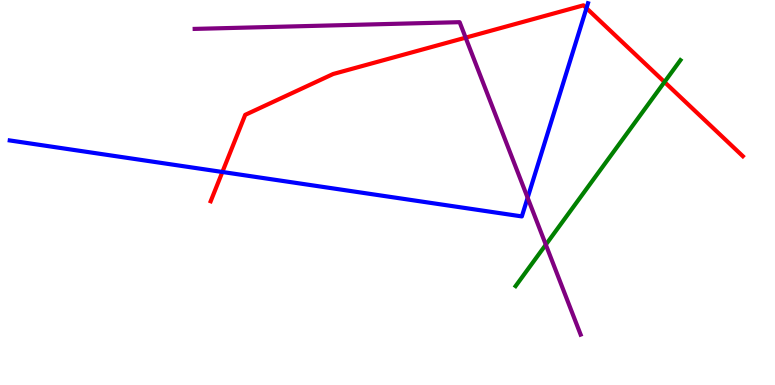[{'lines': ['blue', 'red'], 'intersections': [{'x': 2.87, 'y': 5.53}, {'x': 7.57, 'y': 9.79}]}, {'lines': ['green', 'red'], 'intersections': [{'x': 8.57, 'y': 7.87}]}, {'lines': ['purple', 'red'], 'intersections': [{'x': 6.01, 'y': 9.02}]}, {'lines': ['blue', 'green'], 'intersections': []}, {'lines': ['blue', 'purple'], 'intersections': [{'x': 6.81, 'y': 4.86}]}, {'lines': ['green', 'purple'], 'intersections': [{'x': 7.04, 'y': 3.64}]}]